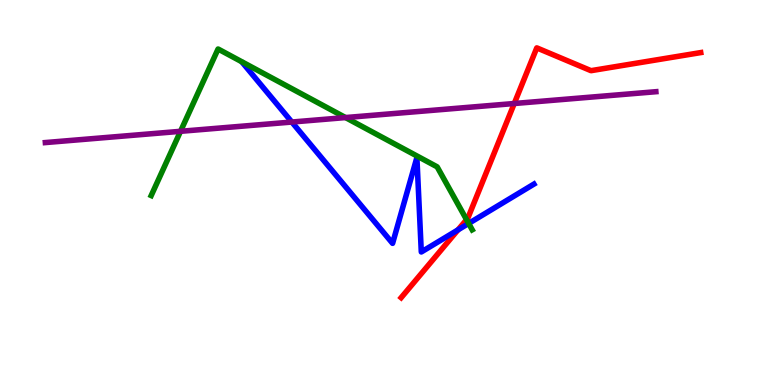[{'lines': ['blue', 'red'], 'intersections': [{'x': 5.91, 'y': 4.03}]}, {'lines': ['green', 'red'], 'intersections': [{'x': 6.02, 'y': 4.29}]}, {'lines': ['purple', 'red'], 'intersections': [{'x': 6.64, 'y': 7.31}]}, {'lines': ['blue', 'green'], 'intersections': [{'x': 6.05, 'y': 4.2}]}, {'lines': ['blue', 'purple'], 'intersections': [{'x': 3.77, 'y': 6.83}]}, {'lines': ['green', 'purple'], 'intersections': [{'x': 2.33, 'y': 6.59}, {'x': 4.46, 'y': 6.95}]}]